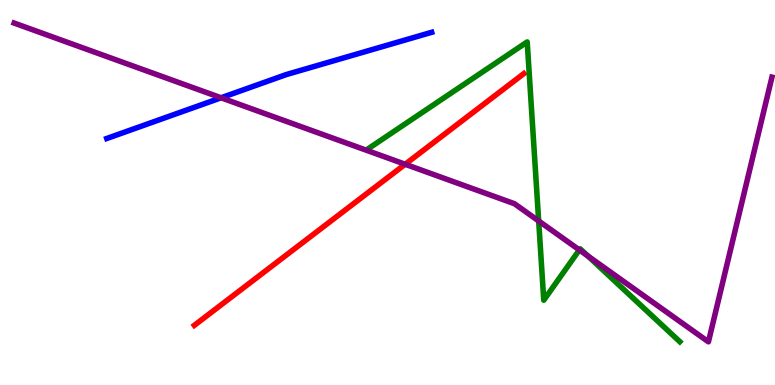[{'lines': ['blue', 'red'], 'intersections': []}, {'lines': ['green', 'red'], 'intersections': []}, {'lines': ['purple', 'red'], 'intersections': [{'x': 5.23, 'y': 5.73}]}, {'lines': ['blue', 'green'], 'intersections': []}, {'lines': ['blue', 'purple'], 'intersections': [{'x': 2.85, 'y': 7.46}]}, {'lines': ['green', 'purple'], 'intersections': [{'x': 6.95, 'y': 4.26}, {'x': 7.48, 'y': 3.51}, {'x': 7.59, 'y': 3.35}]}]